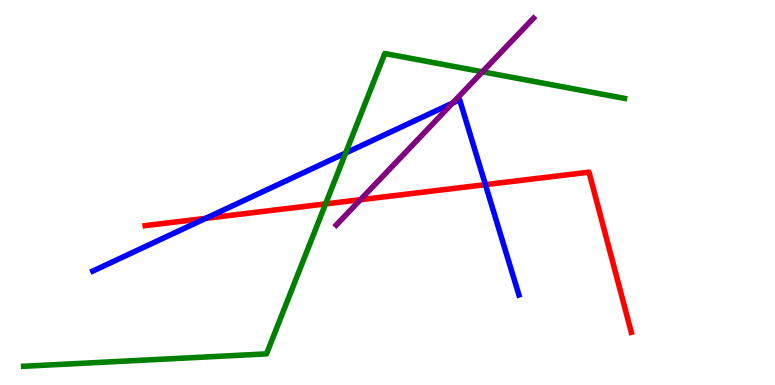[{'lines': ['blue', 'red'], 'intersections': [{'x': 2.65, 'y': 4.33}, {'x': 6.26, 'y': 5.2}]}, {'lines': ['green', 'red'], 'intersections': [{'x': 4.2, 'y': 4.7}]}, {'lines': ['purple', 'red'], 'intersections': [{'x': 4.65, 'y': 4.81}]}, {'lines': ['blue', 'green'], 'intersections': [{'x': 4.46, 'y': 6.03}]}, {'lines': ['blue', 'purple'], 'intersections': [{'x': 5.84, 'y': 7.32}]}, {'lines': ['green', 'purple'], 'intersections': [{'x': 6.22, 'y': 8.14}]}]